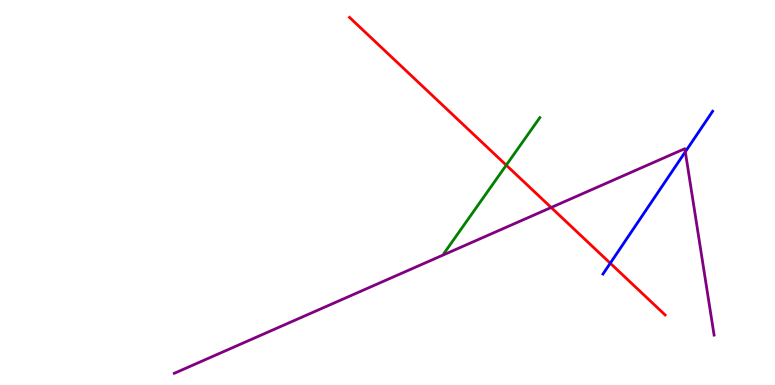[{'lines': ['blue', 'red'], 'intersections': [{'x': 7.87, 'y': 3.16}]}, {'lines': ['green', 'red'], 'intersections': [{'x': 6.53, 'y': 5.71}]}, {'lines': ['purple', 'red'], 'intersections': [{'x': 7.11, 'y': 4.61}]}, {'lines': ['blue', 'green'], 'intersections': []}, {'lines': ['blue', 'purple'], 'intersections': [{'x': 8.84, 'y': 6.06}]}, {'lines': ['green', 'purple'], 'intersections': []}]